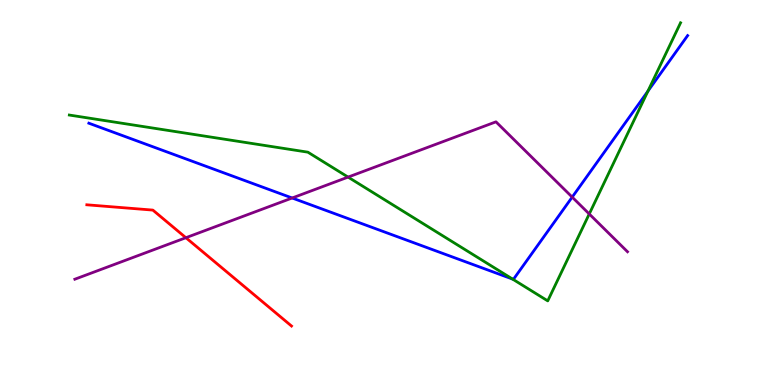[{'lines': ['blue', 'red'], 'intersections': []}, {'lines': ['green', 'red'], 'intersections': []}, {'lines': ['purple', 'red'], 'intersections': [{'x': 2.4, 'y': 3.83}]}, {'lines': ['blue', 'green'], 'intersections': [{'x': 6.61, 'y': 2.75}, {'x': 8.36, 'y': 7.63}]}, {'lines': ['blue', 'purple'], 'intersections': [{'x': 3.77, 'y': 4.86}, {'x': 7.38, 'y': 4.88}]}, {'lines': ['green', 'purple'], 'intersections': [{'x': 4.49, 'y': 5.4}, {'x': 7.6, 'y': 4.44}]}]